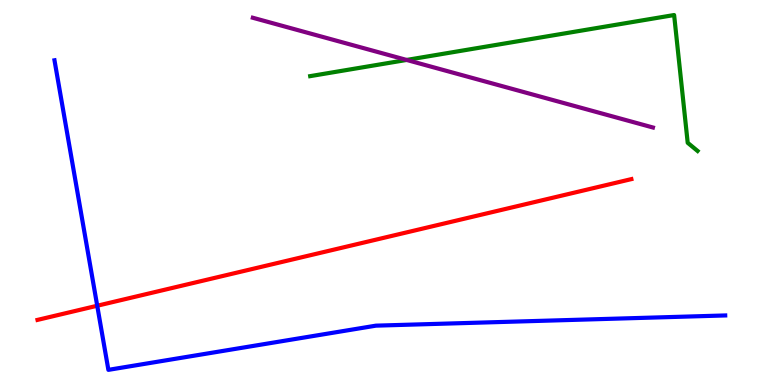[{'lines': ['blue', 'red'], 'intersections': [{'x': 1.25, 'y': 2.06}]}, {'lines': ['green', 'red'], 'intersections': []}, {'lines': ['purple', 'red'], 'intersections': []}, {'lines': ['blue', 'green'], 'intersections': []}, {'lines': ['blue', 'purple'], 'intersections': []}, {'lines': ['green', 'purple'], 'intersections': [{'x': 5.25, 'y': 8.44}]}]